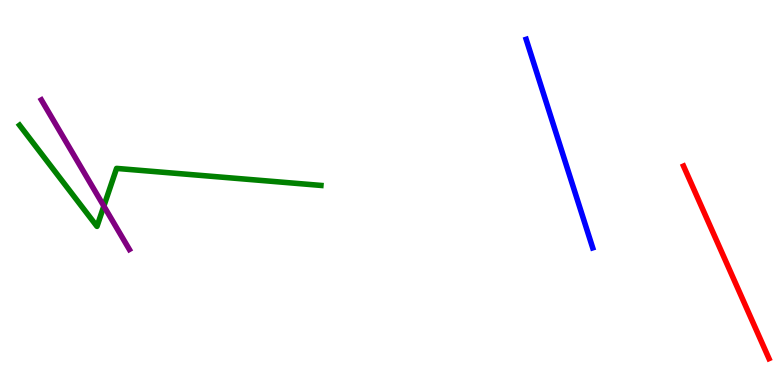[{'lines': ['blue', 'red'], 'intersections': []}, {'lines': ['green', 'red'], 'intersections': []}, {'lines': ['purple', 'red'], 'intersections': []}, {'lines': ['blue', 'green'], 'intersections': []}, {'lines': ['blue', 'purple'], 'intersections': []}, {'lines': ['green', 'purple'], 'intersections': [{'x': 1.34, 'y': 4.65}]}]